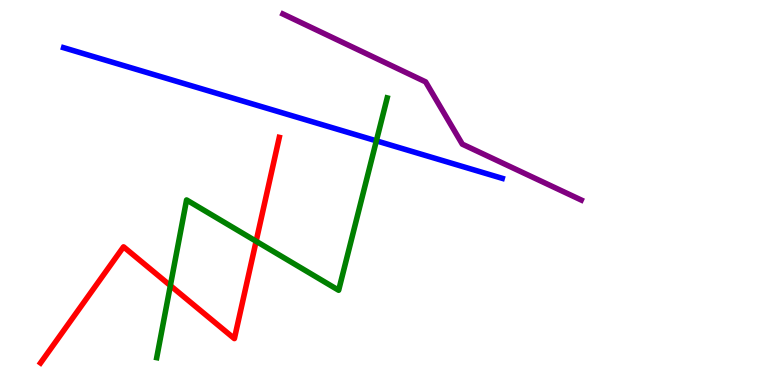[{'lines': ['blue', 'red'], 'intersections': []}, {'lines': ['green', 'red'], 'intersections': [{'x': 2.2, 'y': 2.58}, {'x': 3.3, 'y': 3.73}]}, {'lines': ['purple', 'red'], 'intersections': []}, {'lines': ['blue', 'green'], 'intersections': [{'x': 4.86, 'y': 6.34}]}, {'lines': ['blue', 'purple'], 'intersections': []}, {'lines': ['green', 'purple'], 'intersections': []}]